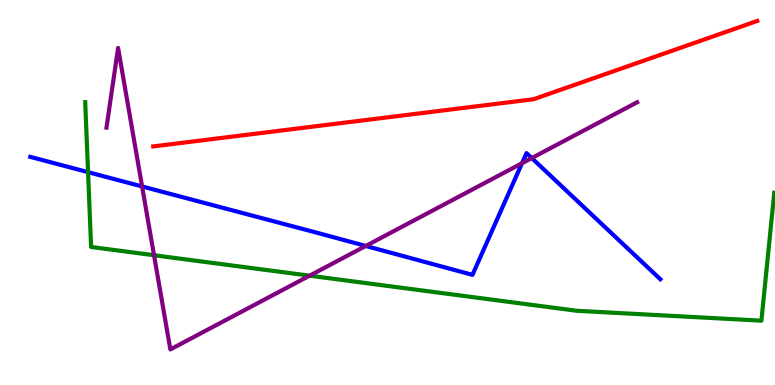[{'lines': ['blue', 'red'], 'intersections': []}, {'lines': ['green', 'red'], 'intersections': []}, {'lines': ['purple', 'red'], 'intersections': []}, {'lines': ['blue', 'green'], 'intersections': [{'x': 1.14, 'y': 5.53}]}, {'lines': ['blue', 'purple'], 'intersections': [{'x': 1.83, 'y': 5.16}, {'x': 4.72, 'y': 3.61}, {'x': 6.74, 'y': 5.76}, {'x': 6.86, 'y': 5.89}]}, {'lines': ['green', 'purple'], 'intersections': [{'x': 1.99, 'y': 3.37}, {'x': 4.0, 'y': 2.84}]}]